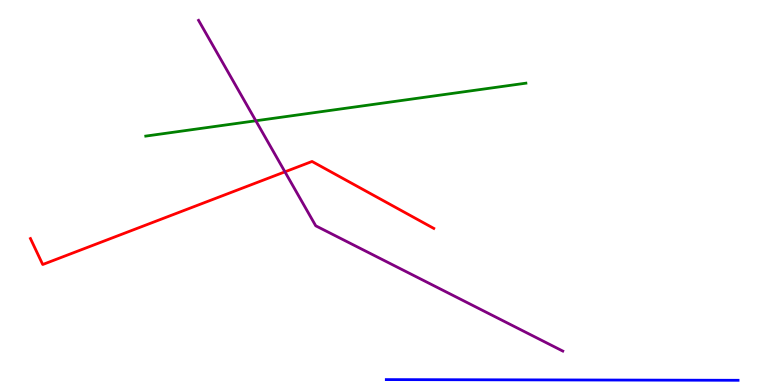[{'lines': ['blue', 'red'], 'intersections': []}, {'lines': ['green', 'red'], 'intersections': []}, {'lines': ['purple', 'red'], 'intersections': [{'x': 3.68, 'y': 5.54}]}, {'lines': ['blue', 'green'], 'intersections': []}, {'lines': ['blue', 'purple'], 'intersections': []}, {'lines': ['green', 'purple'], 'intersections': [{'x': 3.3, 'y': 6.86}]}]